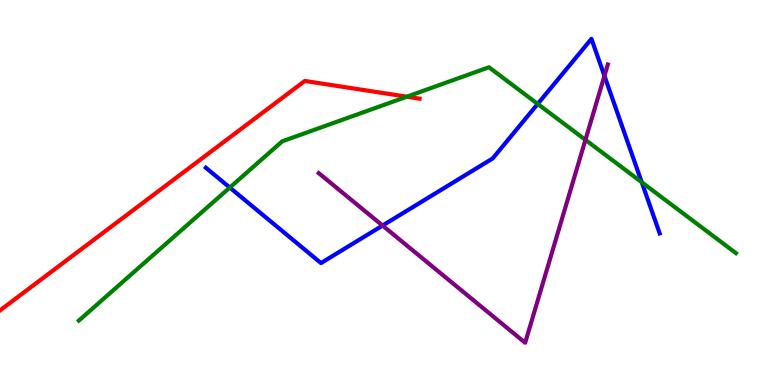[{'lines': ['blue', 'red'], 'intersections': []}, {'lines': ['green', 'red'], 'intersections': [{'x': 5.25, 'y': 7.49}]}, {'lines': ['purple', 'red'], 'intersections': []}, {'lines': ['blue', 'green'], 'intersections': [{'x': 2.96, 'y': 5.13}, {'x': 6.94, 'y': 7.3}, {'x': 8.28, 'y': 5.27}]}, {'lines': ['blue', 'purple'], 'intersections': [{'x': 4.94, 'y': 4.14}, {'x': 7.8, 'y': 8.03}]}, {'lines': ['green', 'purple'], 'intersections': [{'x': 7.55, 'y': 6.37}]}]